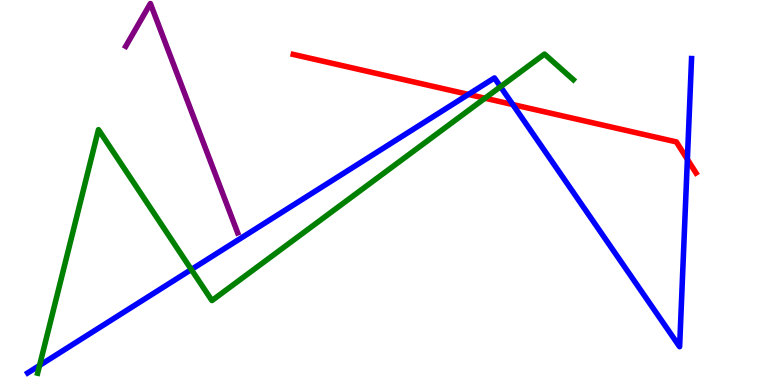[{'lines': ['blue', 'red'], 'intersections': [{'x': 6.04, 'y': 7.55}, {'x': 6.62, 'y': 7.28}, {'x': 8.87, 'y': 5.86}]}, {'lines': ['green', 'red'], 'intersections': [{'x': 6.26, 'y': 7.45}]}, {'lines': ['purple', 'red'], 'intersections': []}, {'lines': ['blue', 'green'], 'intersections': [{'x': 0.51, 'y': 0.508}, {'x': 2.47, 'y': 3.0}, {'x': 6.46, 'y': 7.75}]}, {'lines': ['blue', 'purple'], 'intersections': []}, {'lines': ['green', 'purple'], 'intersections': []}]